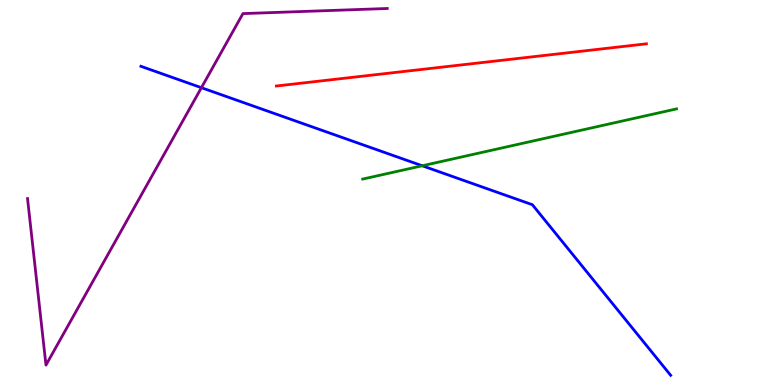[{'lines': ['blue', 'red'], 'intersections': []}, {'lines': ['green', 'red'], 'intersections': []}, {'lines': ['purple', 'red'], 'intersections': []}, {'lines': ['blue', 'green'], 'intersections': [{'x': 5.45, 'y': 5.69}]}, {'lines': ['blue', 'purple'], 'intersections': [{'x': 2.6, 'y': 7.72}]}, {'lines': ['green', 'purple'], 'intersections': []}]